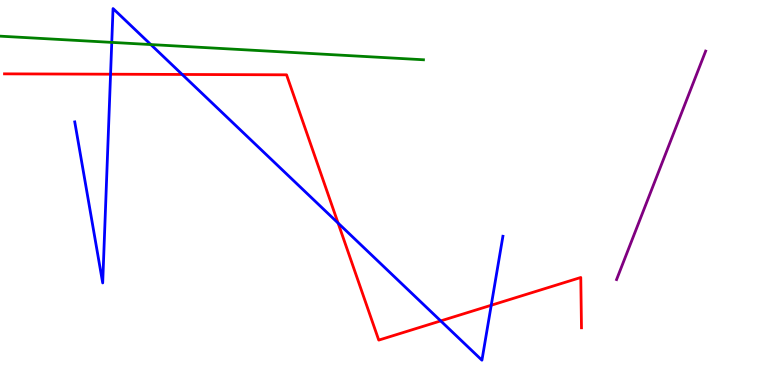[{'lines': ['blue', 'red'], 'intersections': [{'x': 1.43, 'y': 8.07}, {'x': 2.35, 'y': 8.07}, {'x': 4.36, 'y': 4.21}, {'x': 5.69, 'y': 1.66}, {'x': 6.34, 'y': 2.07}]}, {'lines': ['green', 'red'], 'intersections': []}, {'lines': ['purple', 'red'], 'intersections': []}, {'lines': ['blue', 'green'], 'intersections': [{'x': 1.44, 'y': 8.9}, {'x': 1.95, 'y': 8.84}]}, {'lines': ['blue', 'purple'], 'intersections': []}, {'lines': ['green', 'purple'], 'intersections': []}]